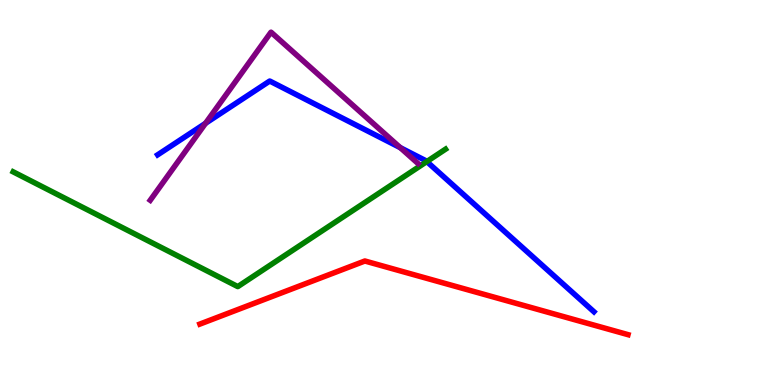[{'lines': ['blue', 'red'], 'intersections': []}, {'lines': ['green', 'red'], 'intersections': []}, {'lines': ['purple', 'red'], 'intersections': []}, {'lines': ['blue', 'green'], 'intersections': [{'x': 5.51, 'y': 5.8}]}, {'lines': ['blue', 'purple'], 'intersections': [{'x': 2.65, 'y': 6.8}, {'x': 5.17, 'y': 6.16}]}, {'lines': ['green', 'purple'], 'intersections': []}]